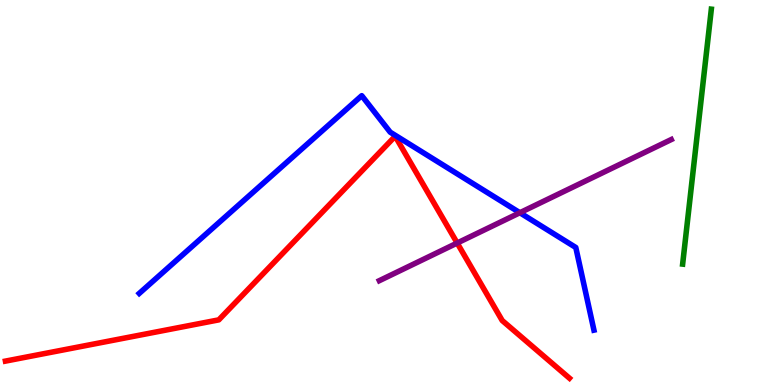[{'lines': ['blue', 'red'], 'intersections': []}, {'lines': ['green', 'red'], 'intersections': []}, {'lines': ['purple', 'red'], 'intersections': [{'x': 5.9, 'y': 3.69}]}, {'lines': ['blue', 'green'], 'intersections': []}, {'lines': ['blue', 'purple'], 'intersections': [{'x': 6.71, 'y': 4.47}]}, {'lines': ['green', 'purple'], 'intersections': []}]